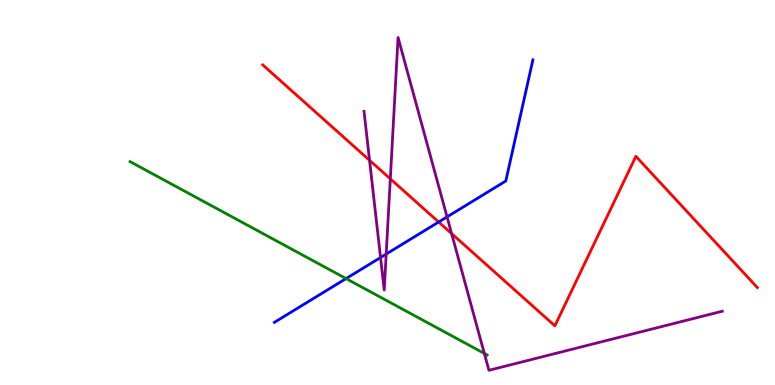[{'lines': ['blue', 'red'], 'intersections': [{'x': 5.66, 'y': 4.23}]}, {'lines': ['green', 'red'], 'intersections': []}, {'lines': ['purple', 'red'], 'intersections': [{'x': 4.77, 'y': 5.84}, {'x': 5.04, 'y': 5.35}, {'x': 5.83, 'y': 3.93}]}, {'lines': ['blue', 'green'], 'intersections': [{'x': 4.47, 'y': 2.76}]}, {'lines': ['blue', 'purple'], 'intersections': [{'x': 4.91, 'y': 3.31}, {'x': 4.98, 'y': 3.4}, {'x': 5.77, 'y': 4.37}]}, {'lines': ['green', 'purple'], 'intersections': [{'x': 6.25, 'y': 0.819}]}]